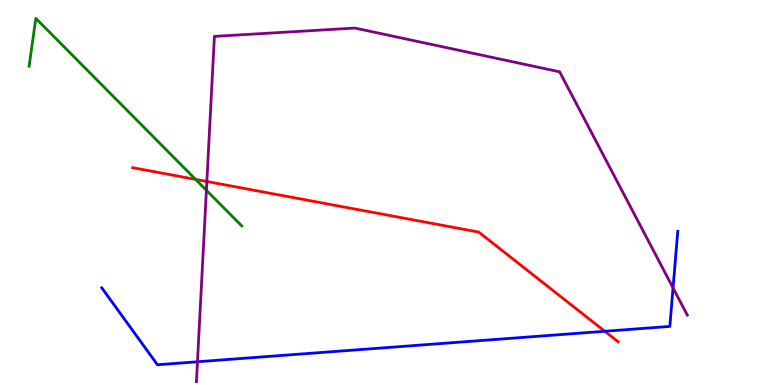[{'lines': ['blue', 'red'], 'intersections': [{'x': 7.8, 'y': 1.4}]}, {'lines': ['green', 'red'], 'intersections': [{'x': 2.52, 'y': 5.34}]}, {'lines': ['purple', 'red'], 'intersections': [{'x': 2.67, 'y': 5.29}]}, {'lines': ['blue', 'green'], 'intersections': []}, {'lines': ['blue', 'purple'], 'intersections': [{'x': 2.55, 'y': 0.603}, {'x': 8.68, 'y': 2.52}]}, {'lines': ['green', 'purple'], 'intersections': [{'x': 2.66, 'y': 5.06}]}]